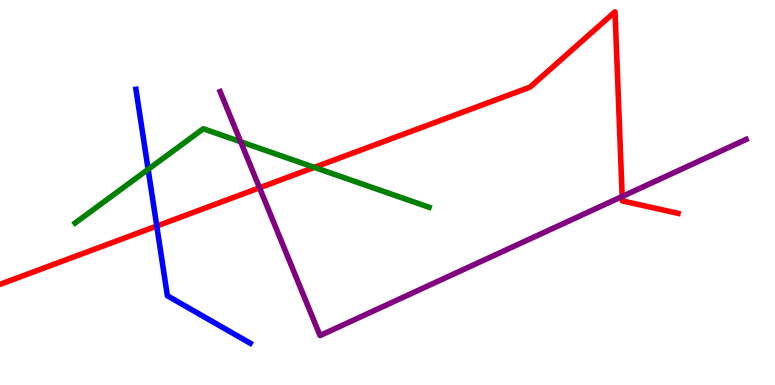[{'lines': ['blue', 'red'], 'intersections': [{'x': 2.02, 'y': 4.13}]}, {'lines': ['green', 'red'], 'intersections': [{'x': 4.06, 'y': 5.65}]}, {'lines': ['purple', 'red'], 'intersections': [{'x': 3.35, 'y': 5.12}, {'x': 8.03, 'y': 4.9}]}, {'lines': ['blue', 'green'], 'intersections': [{'x': 1.91, 'y': 5.6}]}, {'lines': ['blue', 'purple'], 'intersections': []}, {'lines': ['green', 'purple'], 'intersections': [{'x': 3.11, 'y': 6.32}]}]